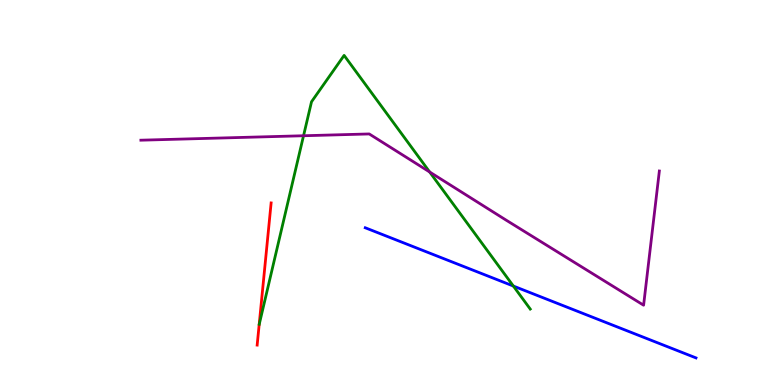[{'lines': ['blue', 'red'], 'intersections': []}, {'lines': ['green', 'red'], 'intersections': []}, {'lines': ['purple', 'red'], 'intersections': []}, {'lines': ['blue', 'green'], 'intersections': [{'x': 6.62, 'y': 2.57}]}, {'lines': ['blue', 'purple'], 'intersections': []}, {'lines': ['green', 'purple'], 'intersections': [{'x': 3.92, 'y': 6.47}, {'x': 5.54, 'y': 5.53}]}]